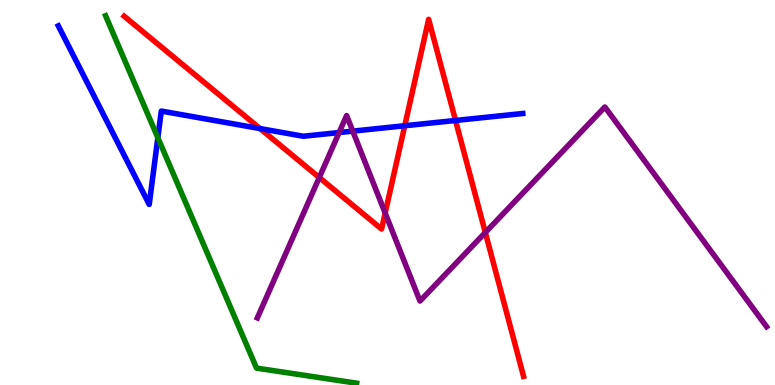[{'lines': ['blue', 'red'], 'intersections': [{'x': 3.36, 'y': 6.66}, {'x': 5.22, 'y': 6.73}, {'x': 5.88, 'y': 6.87}]}, {'lines': ['green', 'red'], 'intersections': []}, {'lines': ['purple', 'red'], 'intersections': [{'x': 4.12, 'y': 5.39}, {'x': 4.97, 'y': 4.47}, {'x': 6.26, 'y': 3.96}]}, {'lines': ['blue', 'green'], 'intersections': [{'x': 2.04, 'y': 6.42}]}, {'lines': ['blue', 'purple'], 'intersections': [{'x': 4.38, 'y': 6.56}, {'x': 4.55, 'y': 6.59}]}, {'lines': ['green', 'purple'], 'intersections': []}]